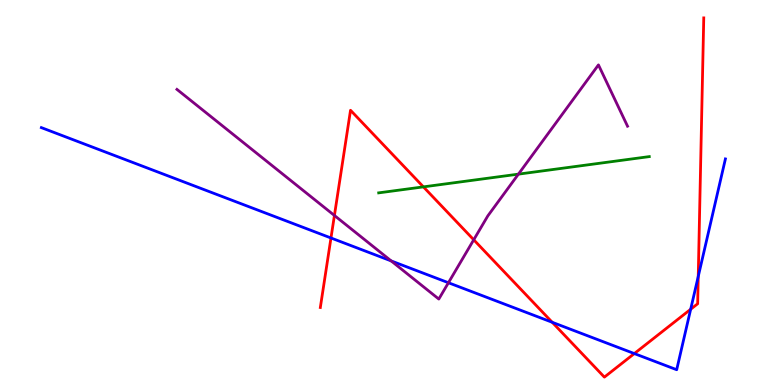[{'lines': ['blue', 'red'], 'intersections': [{'x': 4.27, 'y': 3.82}, {'x': 7.13, 'y': 1.63}, {'x': 8.18, 'y': 0.816}, {'x': 8.91, 'y': 1.97}, {'x': 9.01, 'y': 2.82}]}, {'lines': ['green', 'red'], 'intersections': [{'x': 5.46, 'y': 5.15}]}, {'lines': ['purple', 'red'], 'intersections': [{'x': 4.32, 'y': 4.4}, {'x': 6.11, 'y': 3.77}]}, {'lines': ['blue', 'green'], 'intersections': []}, {'lines': ['blue', 'purple'], 'intersections': [{'x': 5.05, 'y': 3.22}, {'x': 5.79, 'y': 2.66}]}, {'lines': ['green', 'purple'], 'intersections': [{'x': 6.69, 'y': 5.48}]}]